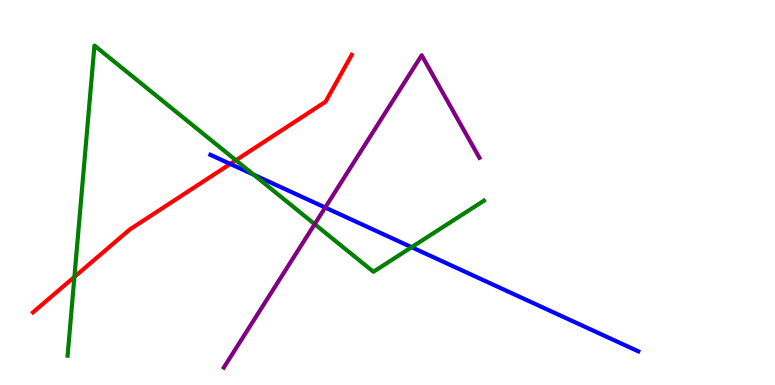[{'lines': ['blue', 'red'], 'intersections': [{'x': 2.97, 'y': 5.74}]}, {'lines': ['green', 'red'], 'intersections': [{'x': 0.96, 'y': 2.81}, {'x': 3.04, 'y': 5.84}]}, {'lines': ['purple', 'red'], 'intersections': []}, {'lines': ['blue', 'green'], 'intersections': [{'x': 3.27, 'y': 5.46}, {'x': 5.31, 'y': 3.58}]}, {'lines': ['blue', 'purple'], 'intersections': [{'x': 4.2, 'y': 4.61}]}, {'lines': ['green', 'purple'], 'intersections': [{'x': 4.06, 'y': 4.18}]}]